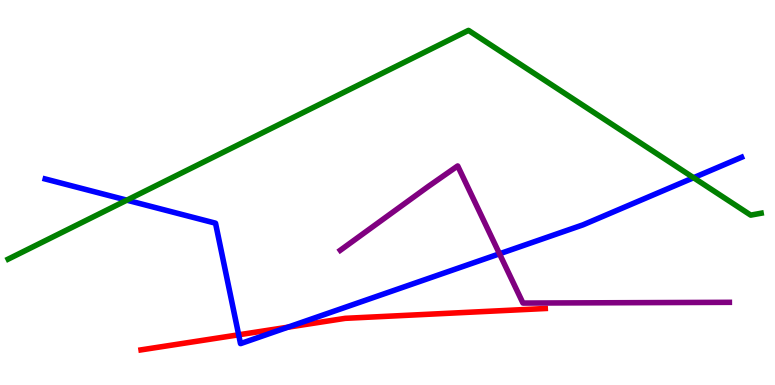[{'lines': ['blue', 'red'], 'intersections': [{'x': 3.08, 'y': 1.3}, {'x': 3.71, 'y': 1.5}]}, {'lines': ['green', 'red'], 'intersections': []}, {'lines': ['purple', 'red'], 'intersections': []}, {'lines': ['blue', 'green'], 'intersections': [{'x': 1.64, 'y': 4.8}, {'x': 8.95, 'y': 5.38}]}, {'lines': ['blue', 'purple'], 'intersections': [{'x': 6.45, 'y': 3.41}]}, {'lines': ['green', 'purple'], 'intersections': []}]